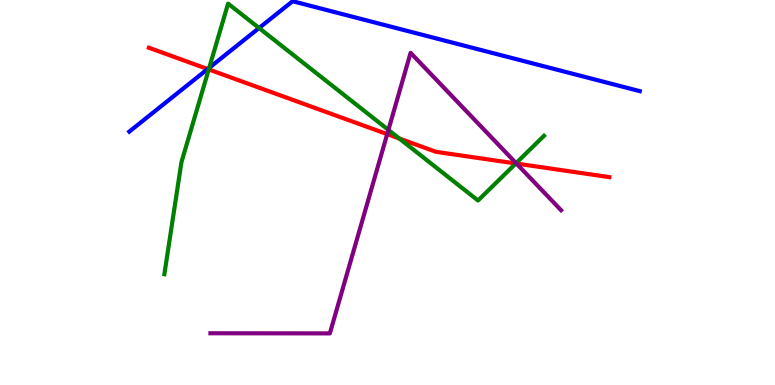[{'lines': ['blue', 'red'], 'intersections': [{'x': 2.68, 'y': 8.21}]}, {'lines': ['green', 'red'], 'intersections': [{'x': 2.69, 'y': 8.2}, {'x': 5.15, 'y': 6.4}, {'x': 6.66, 'y': 5.75}]}, {'lines': ['purple', 'red'], 'intersections': [{'x': 5.0, 'y': 6.52}, {'x': 6.66, 'y': 5.75}]}, {'lines': ['blue', 'green'], 'intersections': [{'x': 2.7, 'y': 8.24}, {'x': 3.34, 'y': 9.27}]}, {'lines': ['blue', 'purple'], 'intersections': []}, {'lines': ['green', 'purple'], 'intersections': [{'x': 5.01, 'y': 6.63}, {'x': 6.66, 'y': 5.76}]}]